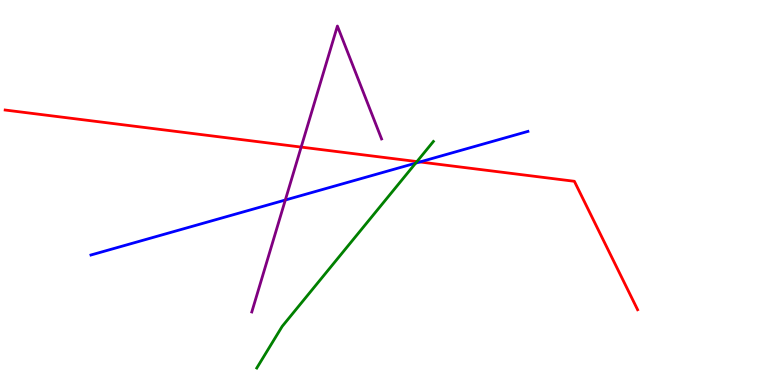[{'lines': ['blue', 'red'], 'intersections': [{'x': 5.42, 'y': 5.79}]}, {'lines': ['green', 'red'], 'intersections': [{'x': 5.38, 'y': 5.8}]}, {'lines': ['purple', 'red'], 'intersections': [{'x': 3.89, 'y': 6.18}]}, {'lines': ['blue', 'green'], 'intersections': [{'x': 5.36, 'y': 5.76}]}, {'lines': ['blue', 'purple'], 'intersections': [{'x': 3.68, 'y': 4.8}]}, {'lines': ['green', 'purple'], 'intersections': []}]